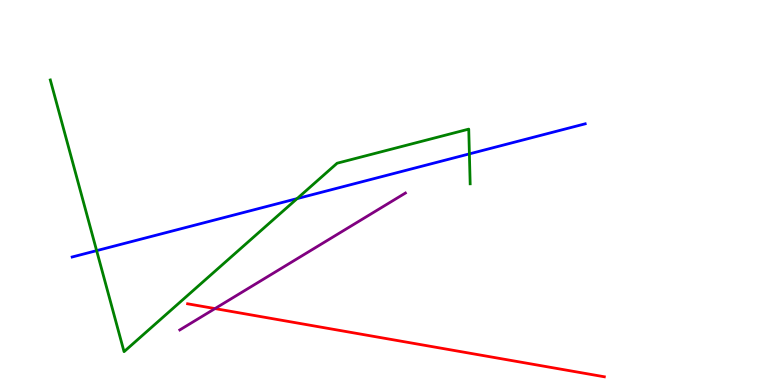[{'lines': ['blue', 'red'], 'intersections': []}, {'lines': ['green', 'red'], 'intersections': []}, {'lines': ['purple', 'red'], 'intersections': [{'x': 2.77, 'y': 1.98}]}, {'lines': ['blue', 'green'], 'intersections': [{'x': 1.25, 'y': 3.49}, {'x': 3.83, 'y': 4.84}, {'x': 6.06, 'y': 6.0}]}, {'lines': ['blue', 'purple'], 'intersections': []}, {'lines': ['green', 'purple'], 'intersections': []}]